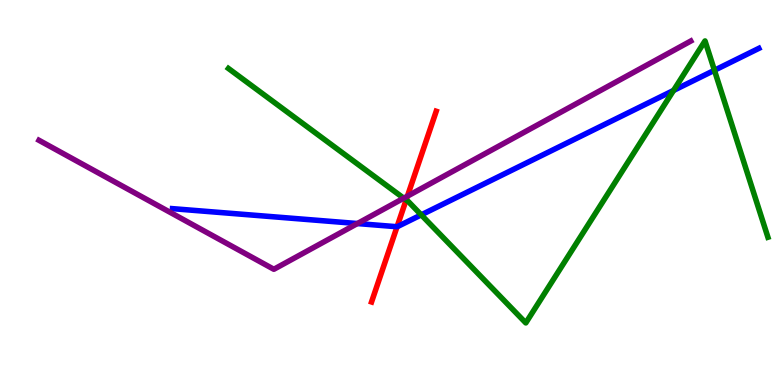[{'lines': ['blue', 'red'], 'intersections': [{'x': 5.12, 'y': 4.11}]}, {'lines': ['green', 'red'], 'intersections': [{'x': 5.24, 'y': 4.81}]}, {'lines': ['purple', 'red'], 'intersections': [{'x': 5.26, 'y': 4.91}]}, {'lines': ['blue', 'green'], 'intersections': [{'x': 5.44, 'y': 4.42}, {'x': 8.69, 'y': 7.65}, {'x': 9.22, 'y': 8.17}]}, {'lines': ['blue', 'purple'], 'intersections': [{'x': 4.61, 'y': 4.19}]}, {'lines': ['green', 'purple'], 'intersections': [{'x': 5.21, 'y': 4.85}]}]